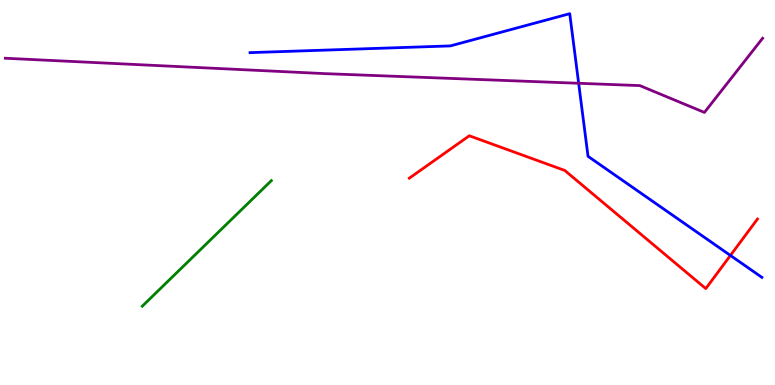[{'lines': ['blue', 'red'], 'intersections': [{'x': 9.42, 'y': 3.37}]}, {'lines': ['green', 'red'], 'intersections': []}, {'lines': ['purple', 'red'], 'intersections': []}, {'lines': ['blue', 'green'], 'intersections': []}, {'lines': ['blue', 'purple'], 'intersections': [{'x': 7.47, 'y': 7.84}]}, {'lines': ['green', 'purple'], 'intersections': []}]